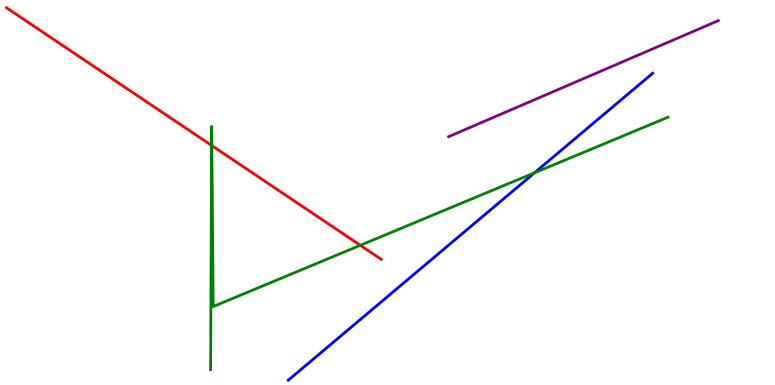[{'lines': ['blue', 'red'], 'intersections': []}, {'lines': ['green', 'red'], 'intersections': [{'x': 2.73, 'y': 6.22}, {'x': 2.73, 'y': 6.22}, {'x': 4.65, 'y': 3.63}]}, {'lines': ['purple', 'red'], 'intersections': []}, {'lines': ['blue', 'green'], 'intersections': [{'x': 6.9, 'y': 5.51}]}, {'lines': ['blue', 'purple'], 'intersections': []}, {'lines': ['green', 'purple'], 'intersections': []}]